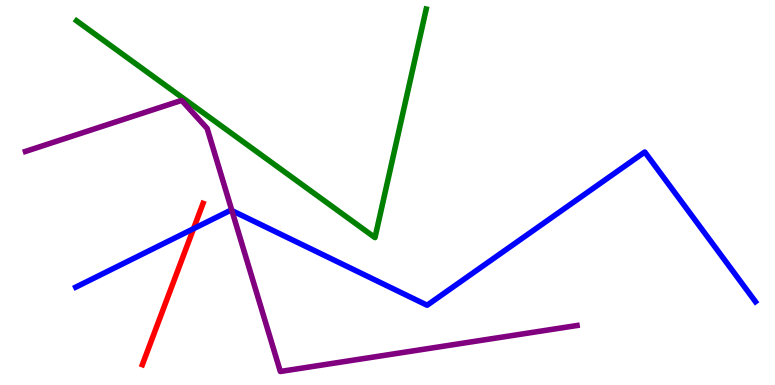[{'lines': ['blue', 'red'], 'intersections': [{'x': 2.5, 'y': 4.06}]}, {'lines': ['green', 'red'], 'intersections': []}, {'lines': ['purple', 'red'], 'intersections': []}, {'lines': ['blue', 'green'], 'intersections': []}, {'lines': ['blue', 'purple'], 'intersections': [{'x': 2.99, 'y': 4.53}]}, {'lines': ['green', 'purple'], 'intersections': []}]